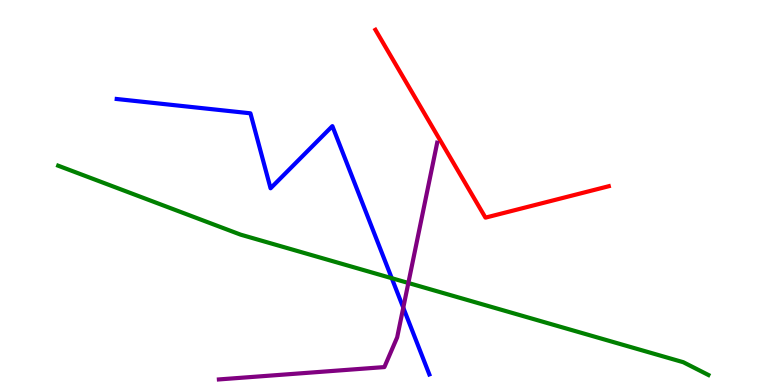[{'lines': ['blue', 'red'], 'intersections': []}, {'lines': ['green', 'red'], 'intersections': []}, {'lines': ['purple', 'red'], 'intersections': []}, {'lines': ['blue', 'green'], 'intersections': [{'x': 5.06, 'y': 2.77}]}, {'lines': ['blue', 'purple'], 'intersections': [{'x': 5.2, 'y': 2.01}]}, {'lines': ['green', 'purple'], 'intersections': [{'x': 5.27, 'y': 2.65}]}]